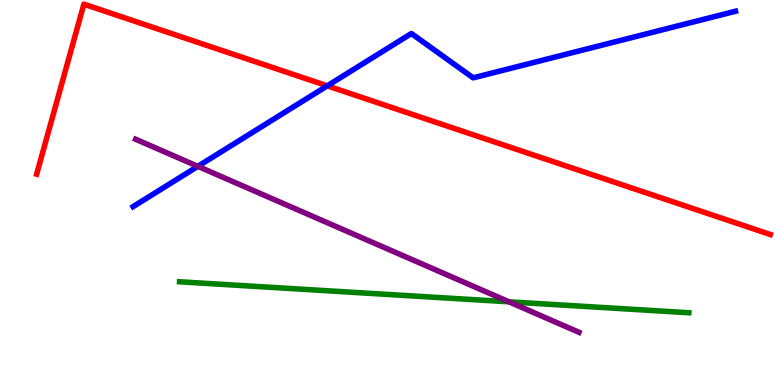[{'lines': ['blue', 'red'], 'intersections': [{'x': 4.22, 'y': 7.77}]}, {'lines': ['green', 'red'], 'intersections': []}, {'lines': ['purple', 'red'], 'intersections': []}, {'lines': ['blue', 'green'], 'intersections': []}, {'lines': ['blue', 'purple'], 'intersections': [{'x': 2.55, 'y': 5.68}]}, {'lines': ['green', 'purple'], 'intersections': [{'x': 6.57, 'y': 2.16}]}]